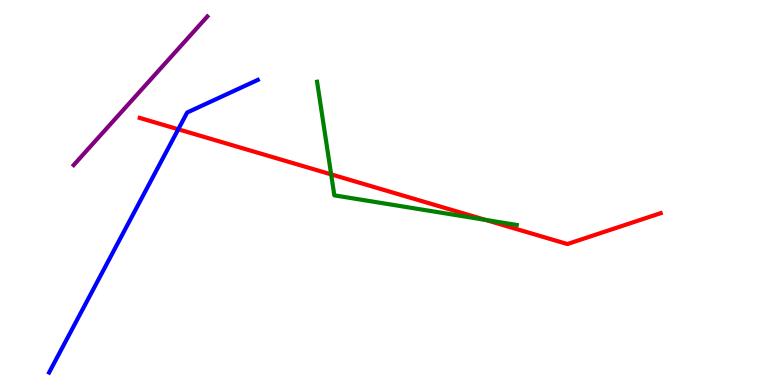[{'lines': ['blue', 'red'], 'intersections': [{'x': 2.3, 'y': 6.64}]}, {'lines': ['green', 'red'], 'intersections': [{'x': 4.27, 'y': 5.47}, {'x': 6.26, 'y': 4.29}]}, {'lines': ['purple', 'red'], 'intersections': []}, {'lines': ['blue', 'green'], 'intersections': []}, {'lines': ['blue', 'purple'], 'intersections': []}, {'lines': ['green', 'purple'], 'intersections': []}]